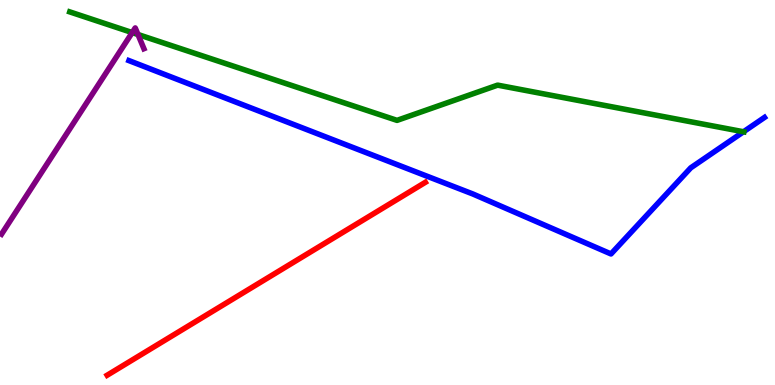[{'lines': ['blue', 'red'], 'intersections': []}, {'lines': ['green', 'red'], 'intersections': []}, {'lines': ['purple', 'red'], 'intersections': []}, {'lines': ['blue', 'green'], 'intersections': [{'x': 9.59, 'y': 6.58}]}, {'lines': ['blue', 'purple'], 'intersections': []}, {'lines': ['green', 'purple'], 'intersections': [{'x': 1.71, 'y': 9.15}, {'x': 1.78, 'y': 9.1}]}]